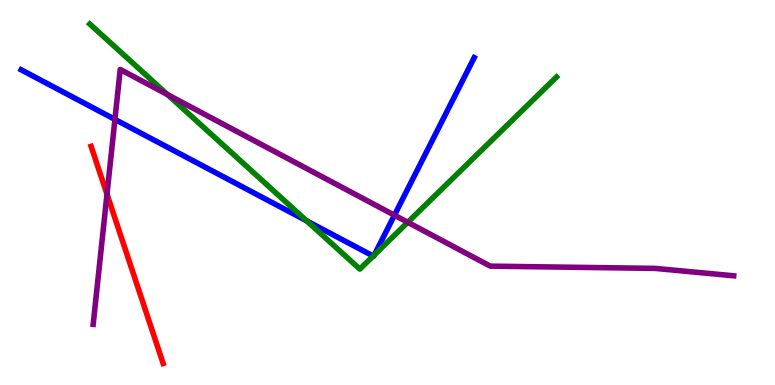[{'lines': ['blue', 'red'], 'intersections': []}, {'lines': ['green', 'red'], 'intersections': []}, {'lines': ['purple', 'red'], 'intersections': [{'x': 1.38, 'y': 4.96}]}, {'lines': ['blue', 'green'], 'intersections': [{'x': 3.96, 'y': 4.26}, {'x': 4.82, 'y': 3.35}, {'x': 4.83, 'y': 3.38}]}, {'lines': ['blue', 'purple'], 'intersections': [{'x': 1.48, 'y': 6.9}, {'x': 5.09, 'y': 4.41}]}, {'lines': ['green', 'purple'], 'intersections': [{'x': 2.16, 'y': 7.54}, {'x': 5.26, 'y': 4.23}]}]